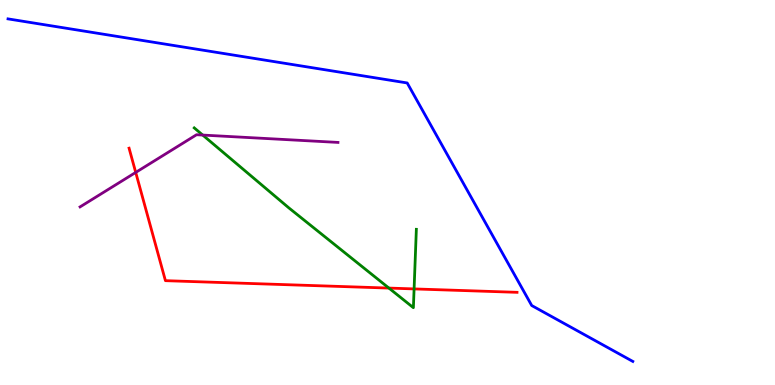[{'lines': ['blue', 'red'], 'intersections': []}, {'lines': ['green', 'red'], 'intersections': [{'x': 5.02, 'y': 2.52}, {'x': 5.34, 'y': 2.5}]}, {'lines': ['purple', 'red'], 'intersections': [{'x': 1.75, 'y': 5.52}]}, {'lines': ['blue', 'green'], 'intersections': []}, {'lines': ['blue', 'purple'], 'intersections': []}, {'lines': ['green', 'purple'], 'intersections': [{'x': 2.62, 'y': 6.49}]}]